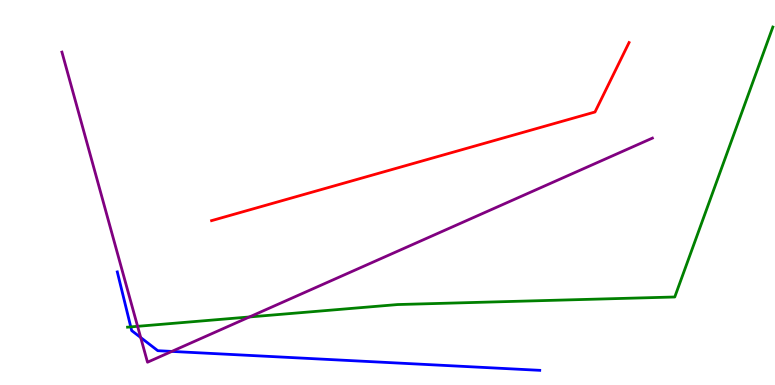[{'lines': ['blue', 'red'], 'intersections': []}, {'lines': ['green', 'red'], 'intersections': []}, {'lines': ['purple', 'red'], 'intersections': []}, {'lines': ['blue', 'green'], 'intersections': [{'x': 1.69, 'y': 1.51}]}, {'lines': ['blue', 'purple'], 'intersections': [{'x': 1.82, 'y': 1.23}, {'x': 2.22, 'y': 0.872}]}, {'lines': ['green', 'purple'], 'intersections': [{'x': 1.78, 'y': 1.52}, {'x': 3.22, 'y': 1.77}]}]